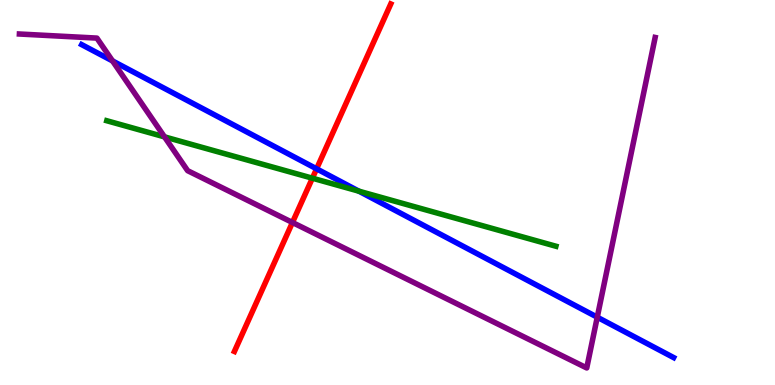[{'lines': ['blue', 'red'], 'intersections': [{'x': 4.09, 'y': 5.62}]}, {'lines': ['green', 'red'], 'intersections': [{'x': 4.03, 'y': 5.37}]}, {'lines': ['purple', 'red'], 'intersections': [{'x': 3.77, 'y': 4.22}]}, {'lines': ['blue', 'green'], 'intersections': [{'x': 4.63, 'y': 5.03}]}, {'lines': ['blue', 'purple'], 'intersections': [{'x': 1.45, 'y': 8.42}, {'x': 7.71, 'y': 1.76}]}, {'lines': ['green', 'purple'], 'intersections': [{'x': 2.12, 'y': 6.45}]}]